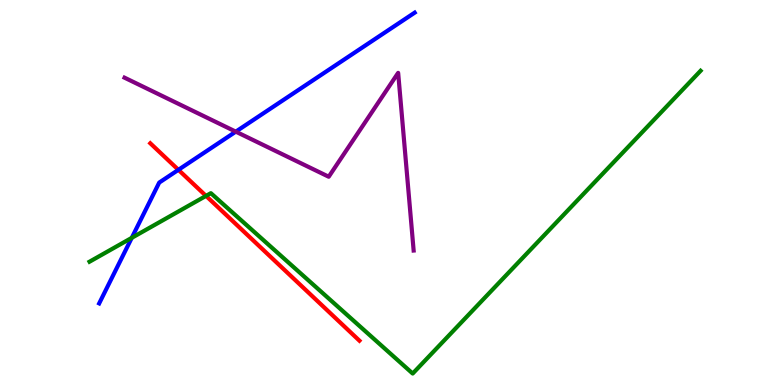[{'lines': ['blue', 'red'], 'intersections': [{'x': 2.3, 'y': 5.59}]}, {'lines': ['green', 'red'], 'intersections': [{'x': 2.66, 'y': 4.91}]}, {'lines': ['purple', 'red'], 'intersections': []}, {'lines': ['blue', 'green'], 'intersections': [{'x': 1.7, 'y': 3.82}]}, {'lines': ['blue', 'purple'], 'intersections': [{'x': 3.04, 'y': 6.58}]}, {'lines': ['green', 'purple'], 'intersections': []}]